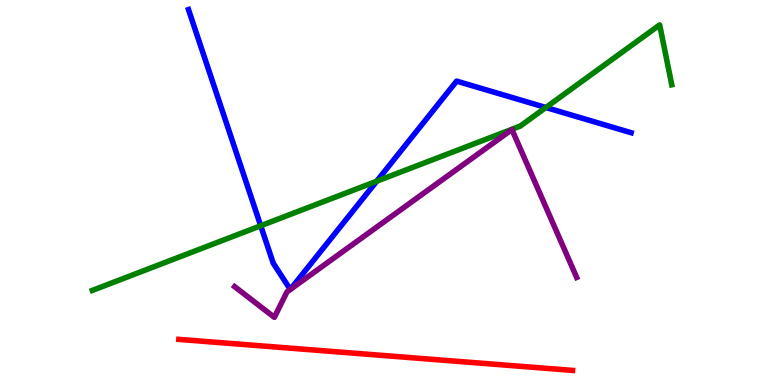[{'lines': ['blue', 'red'], 'intersections': []}, {'lines': ['green', 'red'], 'intersections': []}, {'lines': ['purple', 'red'], 'intersections': []}, {'lines': ['blue', 'green'], 'intersections': [{'x': 3.36, 'y': 4.14}, {'x': 4.86, 'y': 5.29}, {'x': 7.04, 'y': 7.21}]}, {'lines': ['blue', 'purple'], 'intersections': []}, {'lines': ['green', 'purple'], 'intersections': []}]